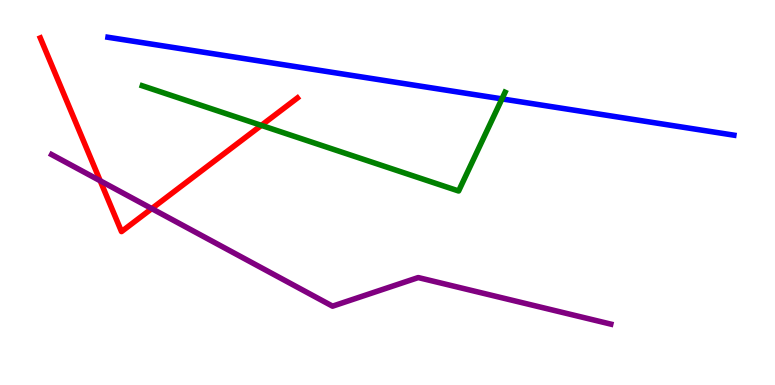[{'lines': ['blue', 'red'], 'intersections': []}, {'lines': ['green', 'red'], 'intersections': [{'x': 3.37, 'y': 6.74}]}, {'lines': ['purple', 'red'], 'intersections': [{'x': 1.29, 'y': 5.3}, {'x': 1.96, 'y': 4.58}]}, {'lines': ['blue', 'green'], 'intersections': [{'x': 6.48, 'y': 7.43}]}, {'lines': ['blue', 'purple'], 'intersections': []}, {'lines': ['green', 'purple'], 'intersections': []}]